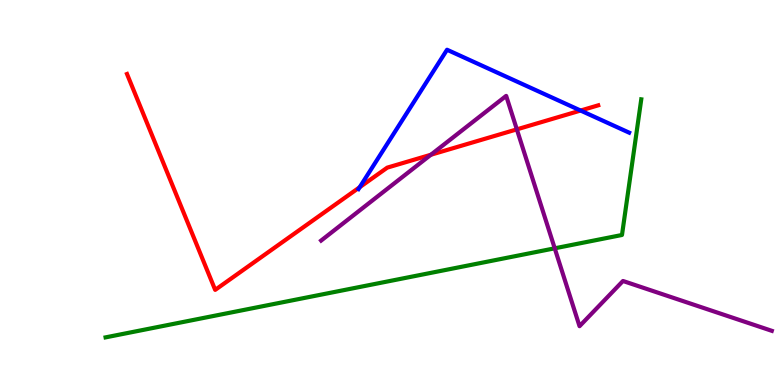[{'lines': ['blue', 'red'], 'intersections': [{'x': 4.64, 'y': 5.14}, {'x': 7.49, 'y': 7.13}]}, {'lines': ['green', 'red'], 'intersections': []}, {'lines': ['purple', 'red'], 'intersections': [{'x': 5.56, 'y': 5.98}, {'x': 6.67, 'y': 6.64}]}, {'lines': ['blue', 'green'], 'intersections': []}, {'lines': ['blue', 'purple'], 'intersections': []}, {'lines': ['green', 'purple'], 'intersections': [{'x': 7.16, 'y': 3.55}]}]